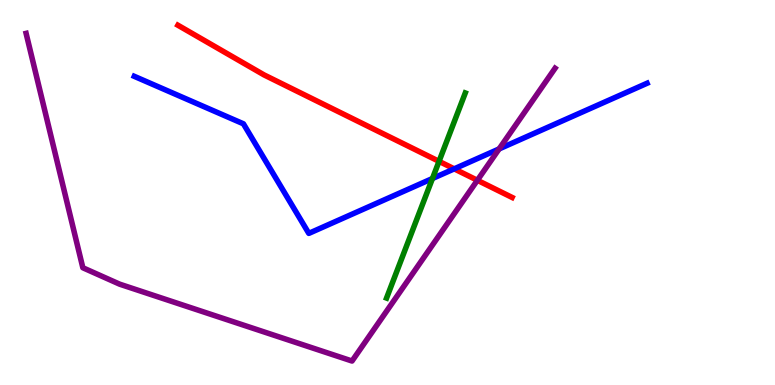[{'lines': ['blue', 'red'], 'intersections': [{'x': 5.86, 'y': 5.61}]}, {'lines': ['green', 'red'], 'intersections': [{'x': 5.66, 'y': 5.81}]}, {'lines': ['purple', 'red'], 'intersections': [{'x': 6.16, 'y': 5.32}]}, {'lines': ['blue', 'green'], 'intersections': [{'x': 5.58, 'y': 5.36}]}, {'lines': ['blue', 'purple'], 'intersections': [{'x': 6.44, 'y': 6.13}]}, {'lines': ['green', 'purple'], 'intersections': []}]